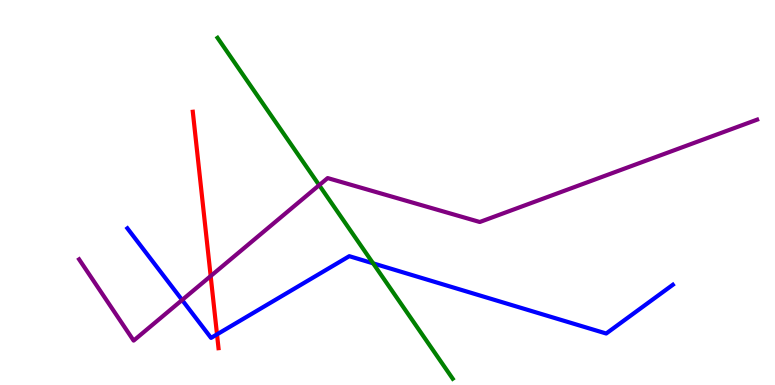[{'lines': ['blue', 'red'], 'intersections': [{'x': 2.8, 'y': 1.32}]}, {'lines': ['green', 'red'], 'intersections': []}, {'lines': ['purple', 'red'], 'intersections': [{'x': 2.72, 'y': 2.83}]}, {'lines': ['blue', 'green'], 'intersections': [{'x': 4.81, 'y': 3.16}]}, {'lines': ['blue', 'purple'], 'intersections': [{'x': 2.35, 'y': 2.21}]}, {'lines': ['green', 'purple'], 'intersections': [{'x': 4.12, 'y': 5.19}]}]